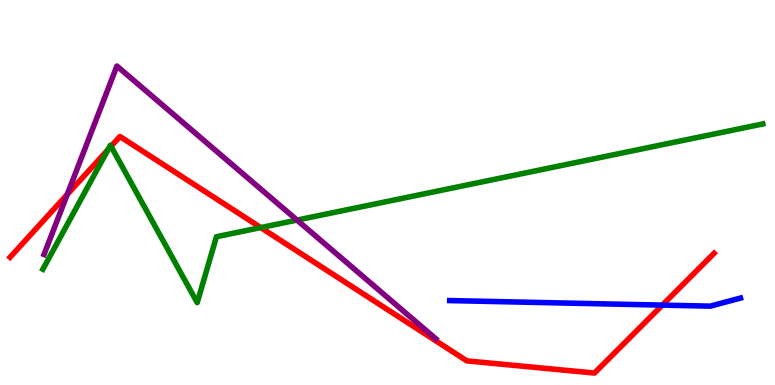[{'lines': ['blue', 'red'], 'intersections': [{'x': 8.55, 'y': 2.07}]}, {'lines': ['green', 'red'], 'intersections': [{'x': 1.39, 'y': 6.11}, {'x': 1.43, 'y': 6.2}, {'x': 3.36, 'y': 4.09}]}, {'lines': ['purple', 'red'], 'intersections': [{'x': 0.868, 'y': 4.95}]}, {'lines': ['blue', 'green'], 'intersections': []}, {'lines': ['blue', 'purple'], 'intersections': []}, {'lines': ['green', 'purple'], 'intersections': [{'x': 3.83, 'y': 4.28}]}]